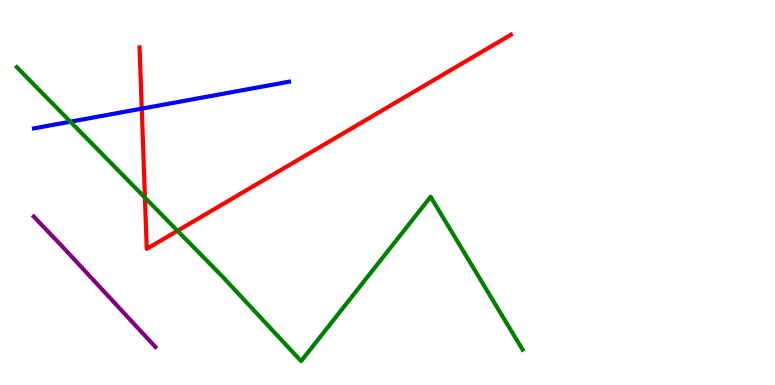[{'lines': ['blue', 'red'], 'intersections': [{'x': 1.83, 'y': 7.18}]}, {'lines': ['green', 'red'], 'intersections': [{'x': 1.87, 'y': 4.87}, {'x': 2.29, 'y': 4.01}]}, {'lines': ['purple', 'red'], 'intersections': []}, {'lines': ['blue', 'green'], 'intersections': [{'x': 0.908, 'y': 6.84}]}, {'lines': ['blue', 'purple'], 'intersections': []}, {'lines': ['green', 'purple'], 'intersections': []}]